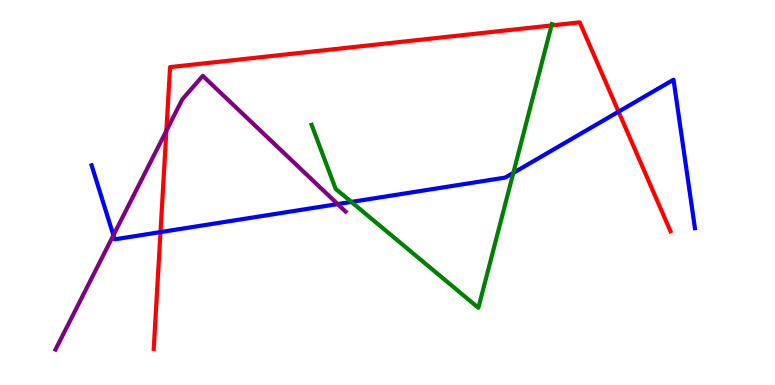[{'lines': ['blue', 'red'], 'intersections': [{'x': 2.07, 'y': 3.97}, {'x': 7.98, 'y': 7.1}]}, {'lines': ['green', 'red'], 'intersections': [{'x': 7.12, 'y': 9.34}]}, {'lines': ['purple', 'red'], 'intersections': [{'x': 2.15, 'y': 6.6}]}, {'lines': ['blue', 'green'], 'intersections': [{'x': 4.53, 'y': 4.76}, {'x': 6.62, 'y': 5.51}]}, {'lines': ['blue', 'purple'], 'intersections': [{'x': 1.46, 'y': 3.89}, {'x': 4.36, 'y': 4.7}]}, {'lines': ['green', 'purple'], 'intersections': []}]